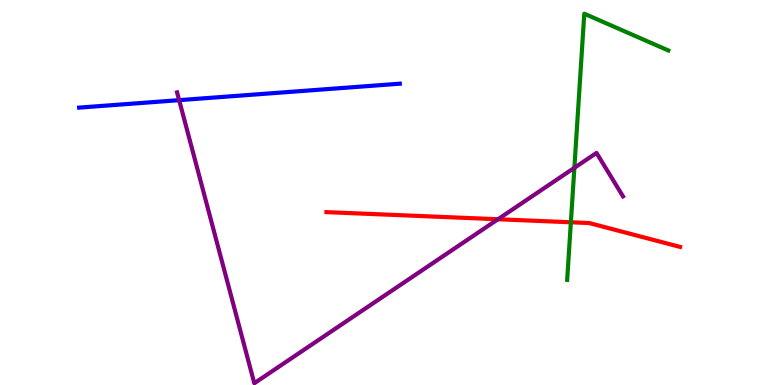[{'lines': ['blue', 'red'], 'intersections': []}, {'lines': ['green', 'red'], 'intersections': [{'x': 7.37, 'y': 4.23}]}, {'lines': ['purple', 'red'], 'intersections': [{'x': 6.43, 'y': 4.31}]}, {'lines': ['blue', 'green'], 'intersections': []}, {'lines': ['blue', 'purple'], 'intersections': [{'x': 2.31, 'y': 7.4}]}, {'lines': ['green', 'purple'], 'intersections': [{'x': 7.41, 'y': 5.64}]}]